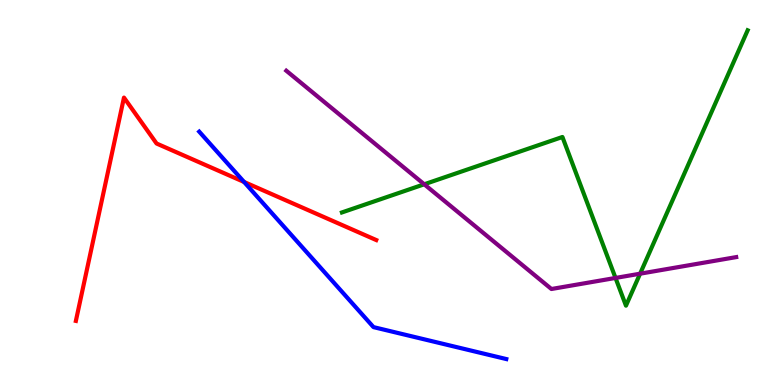[{'lines': ['blue', 'red'], 'intersections': [{'x': 3.15, 'y': 5.27}]}, {'lines': ['green', 'red'], 'intersections': []}, {'lines': ['purple', 'red'], 'intersections': []}, {'lines': ['blue', 'green'], 'intersections': []}, {'lines': ['blue', 'purple'], 'intersections': []}, {'lines': ['green', 'purple'], 'intersections': [{'x': 5.47, 'y': 5.21}, {'x': 7.94, 'y': 2.78}, {'x': 8.26, 'y': 2.89}]}]